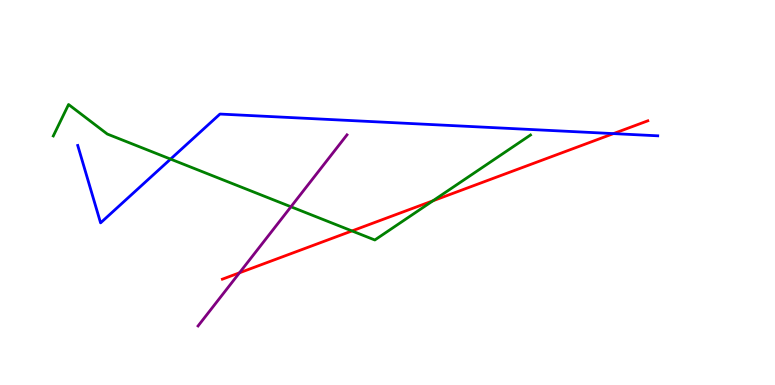[{'lines': ['blue', 'red'], 'intersections': [{'x': 7.92, 'y': 6.53}]}, {'lines': ['green', 'red'], 'intersections': [{'x': 4.54, 'y': 4.0}, {'x': 5.59, 'y': 4.78}]}, {'lines': ['purple', 'red'], 'intersections': [{'x': 3.09, 'y': 2.91}]}, {'lines': ['blue', 'green'], 'intersections': [{'x': 2.2, 'y': 5.87}]}, {'lines': ['blue', 'purple'], 'intersections': []}, {'lines': ['green', 'purple'], 'intersections': [{'x': 3.75, 'y': 4.63}]}]